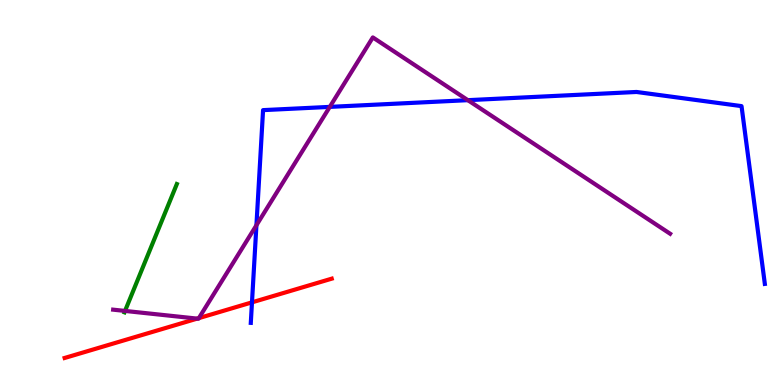[{'lines': ['blue', 'red'], 'intersections': [{'x': 3.25, 'y': 2.15}]}, {'lines': ['green', 'red'], 'intersections': []}, {'lines': ['purple', 'red'], 'intersections': [{'x': 2.54, 'y': 1.72}, {'x': 2.57, 'y': 1.74}]}, {'lines': ['blue', 'green'], 'intersections': []}, {'lines': ['blue', 'purple'], 'intersections': [{'x': 3.31, 'y': 4.15}, {'x': 4.26, 'y': 7.22}, {'x': 6.04, 'y': 7.4}]}, {'lines': ['green', 'purple'], 'intersections': [{'x': 1.61, 'y': 1.92}]}]